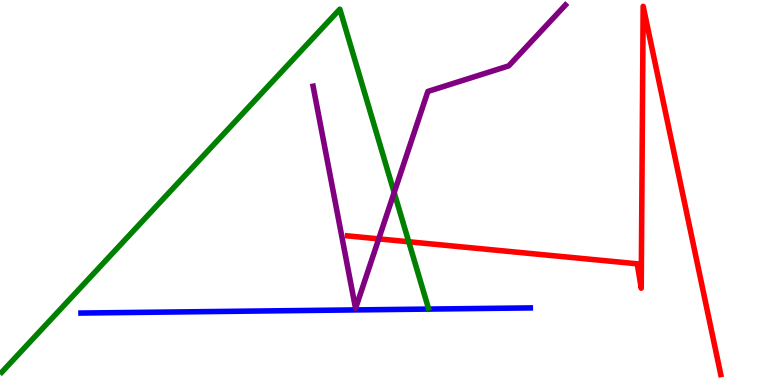[{'lines': ['blue', 'red'], 'intersections': []}, {'lines': ['green', 'red'], 'intersections': [{'x': 5.27, 'y': 3.72}]}, {'lines': ['purple', 'red'], 'intersections': [{'x': 4.89, 'y': 3.8}]}, {'lines': ['blue', 'green'], 'intersections': []}, {'lines': ['blue', 'purple'], 'intersections': []}, {'lines': ['green', 'purple'], 'intersections': [{'x': 5.09, 'y': 5.0}]}]